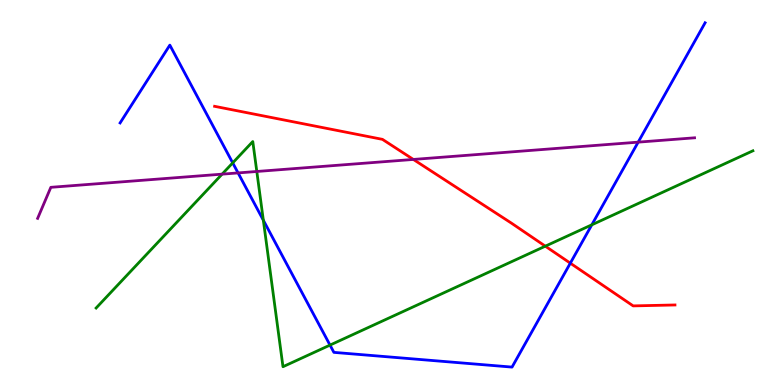[{'lines': ['blue', 'red'], 'intersections': [{'x': 7.36, 'y': 3.16}]}, {'lines': ['green', 'red'], 'intersections': [{'x': 7.04, 'y': 3.61}]}, {'lines': ['purple', 'red'], 'intersections': [{'x': 5.33, 'y': 5.86}]}, {'lines': ['blue', 'green'], 'intersections': [{'x': 3.0, 'y': 5.77}, {'x': 3.4, 'y': 4.28}, {'x': 4.26, 'y': 1.04}, {'x': 7.64, 'y': 4.16}]}, {'lines': ['blue', 'purple'], 'intersections': [{'x': 3.07, 'y': 5.51}, {'x': 8.23, 'y': 6.31}]}, {'lines': ['green', 'purple'], 'intersections': [{'x': 2.87, 'y': 5.48}, {'x': 3.31, 'y': 5.55}]}]